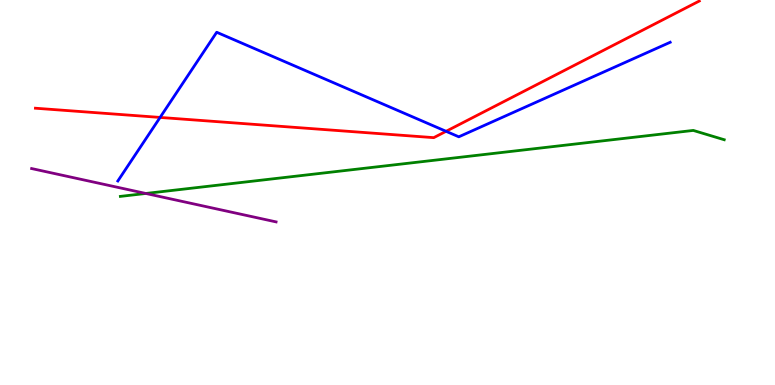[{'lines': ['blue', 'red'], 'intersections': [{'x': 2.07, 'y': 6.95}, {'x': 5.76, 'y': 6.59}]}, {'lines': ['green', 'red'], 'intersections': []}, {'lines': ['purple', 'red'], 'intersections': []}, {'lines': ['blue', 'green'], 'intersections': []}, {'lines': ['blue', 'purple'], 'intersections': []}, {'lines': ['green', 'purple'], 'intersections': [{'x': 1.88, 'y': 4.97}]}]